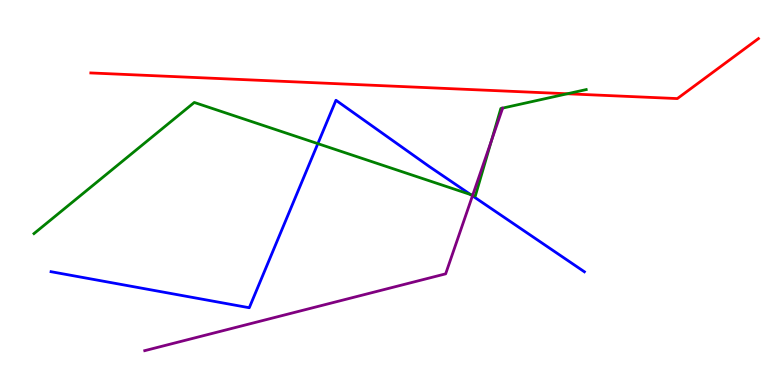[{'lines': ['blue', 'red'], 'intersections': []}, {'lines': ['green', 'red'], 'intersections': [{'x': 7.32, 'y': 7.56}]}, {'lines': ['purple', 'red'], 'intersections': []}, {'lines': ['blue', 'green'], 'intersections': [{'x': 4.1, 'y': 6.27}, {'x': 6.07, 'y': 4.95}]}, {'lines': ['blue', 'purple'], 'intersections': [{'x': 6.1, 'y': 4.91}]}, {'lines': ['green', 'purple'], 'intersections': [{'x': 6.1, 'y': 4.93}, {'x': 6.34, 'y': 6.35}]}]